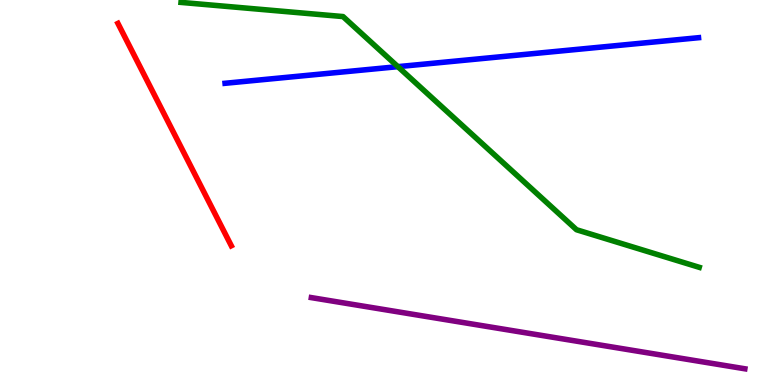[{'lines': ['blue', 'red'], 'intersections': []}, {'lines': ['green', 'red'], 'intersections': []}, {'lines': ['purple', 'red'], 'intersections': []}, {'lines': ['blue', 'green'], 'intersections': [{'x': 5.13, 'y': 8.27}]}, {'lines': ['blue', 'purple'], 'intersections': []}, {'lines': ['green', 'purple'], 'intersections': []}]